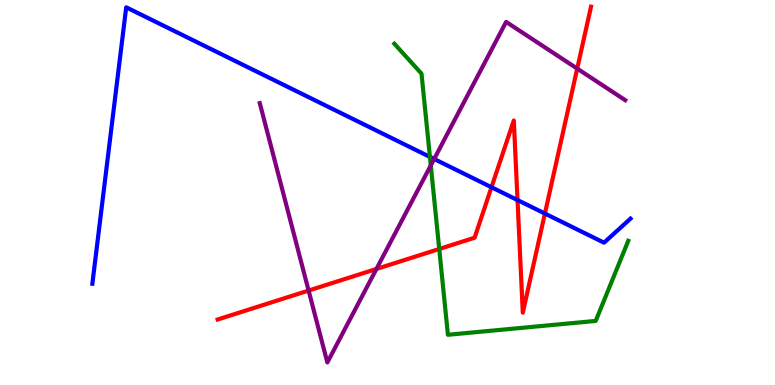[{'lines': ['blue', 'red'], 'intersections': [{'x': 6.34, 'y': 5.14}, {'x': 6.68, 'y': 4.8}, {'x': 7.03, 'y': 4.45}]}, {'lines': ['green', 'red'], 'intersections': [{'x': 5.67, 'y': 3.53}]}, {'lines': ['purple', 'red'], 'intersections': [{'x': 3.98, 'y': 2.45}, {'x': 4.86, 'y': 3.01}, {'x': 7.45, 'y': 8.22}]}, {'lines': ['blue', 'green'], 'intersections': [{'x': 5.55, 'y': 5.92}]}, {'lines': ['blue', 'purple'], 'intersections': [{'x': 5.6, 'y': 5.87}]}, {'lines': ['green', 'purple'], 'intersections': [{'x': 5.56, 'y': 5.7}]}]